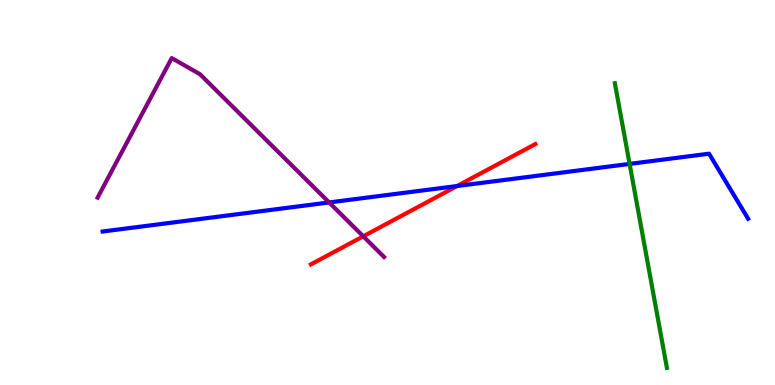[{'lines': ['blue', 'red'], 'intersections': [{'x': 5.9, 'y': 5.17}]}, {'lines': ['green', 'red'], 'intersections': []}, {'lines': ['purple', 'red'], 'intersections': [{'x': 4.69, 'y': 3.86}]}, {'lines': ['blue', 'green'], 'intersections': [{'x': 8.12, 'y': 5.74}]}, {'lines': ['blue', 'purple'], 'intersections': [{'x': 4.25, 'y': 4.74}]}, {'lines': ['green', 'purple'], 'intersections': []}]